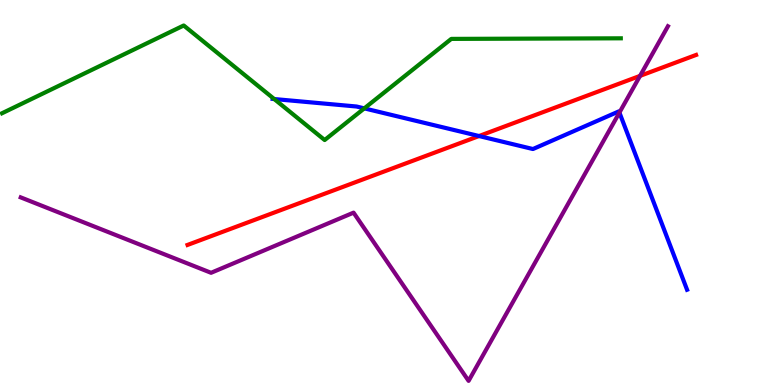[{'lines': ['blue', 'red'], 'intersections': [{'x': 6.18, 'y': 6.47}]}, {'lines': ['green', 'red'], 'intersections': []}, {'lines': ['purple', 'red'], 'intersections': [{'x': 8.26, 'y': 8.03}]}, {'lines': ['blue', 'green'], 'intersections': [{'x': 3.54, 'y': 7.43}, {'x': 4.7, 'y': 7.19}]}, {'lines': ['blue', 'purple'], 'intersections': [{'x': 7.99, 'y': 7.08}]}, {'lines': ['green', 'purple'], 'intersections': []}]